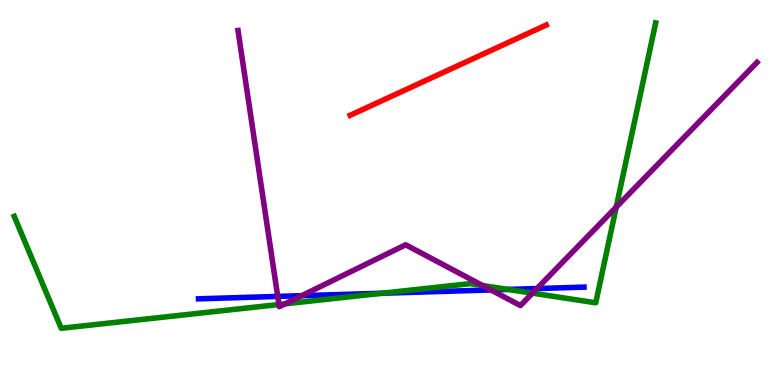[{'lines': ['blue', 'red'], 'intersections': []}, {'lines': ['green', 'red'], 'intersections': []}, {'lines': ['purple', 'red'], 'intersections': []}, {'lines': ['blue', 'green'], 'intersections': [{'x': 4.93, 'y': 2.38}, {'x': 6.56, 'y': 2.48}]}, {'lines': ['blue', 'purple'], 'intersections': [{'x': 3.58, 'y': 2.3}, {'x': 3.89, 'y': 2.32}, {'x': 6.33, 'y': 2.47}, {'x': 6.93, 'y': 2.51}]}, {'lines': ['green', 'purple'], 'intersections': [{'x': 3.6, 'y': 2.09}, {'x': 3.68, 'y': 2.11}, {'x': 6.23, 'y': 2.58}, {'x': 6.87, 'y': 2.39}, {'x': 7.95, 'y': 4.62}]}]